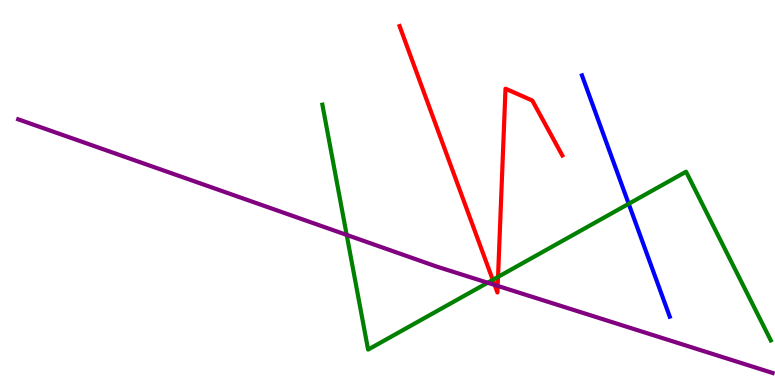[{'lines': ['blue', 'red'], 'intersections': []}, {'lines': ['green', 'red'], 'intersections': [{'x': 6.36, 'y': 2.73}, {'x': 6.43, 'y': 2.81}]}, {'lines': ['purple', 'red'], 'intersections': [{'x': 6.38, 'y': 2.6}, {'x': 6.42, 'y': 2.57}]}, {'lines': ['blue', 'green'], 'intersections': [{'x': 8.11, 'y': 4.71}]}, {'lines': ['blue', 'purple'], 'intersections': []}, {'lines': ['green', 'purple'], 'intersections': [{'x': 4.47, 'y': 3.9}, {'x': 6.29, 'y': 2.66}]}]